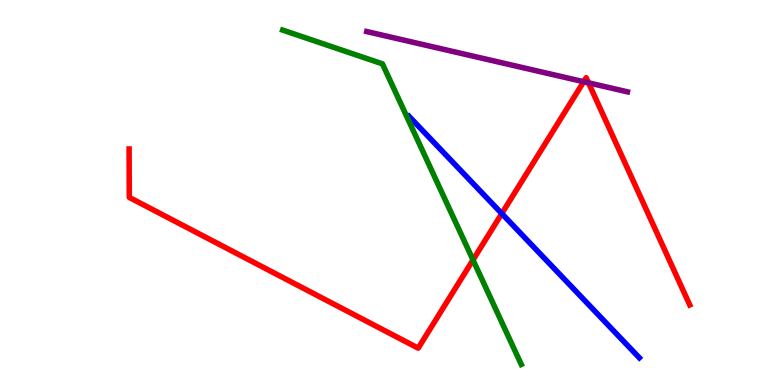[{'lines': ['blue', 'red'], 'intersections': [{'x': 6.47, 'y': 4.45}]}, {'lines': ['green', 'red'], 'intersections': [{'x': 6.1, 'y': 3.25}]}, {'lines': ['purple', 'red'], 'intersections': [{'x': 7.53, 'y': 7.88}, {'x': 7.59, 'y': 7.85}]}, {'lines': ['blue', 'green'], 'intersections': []}, {'lines': ['blue', 'purple'], 'intersections': []}, {'lines': ['green', 'purple'], 'intersections': []}]